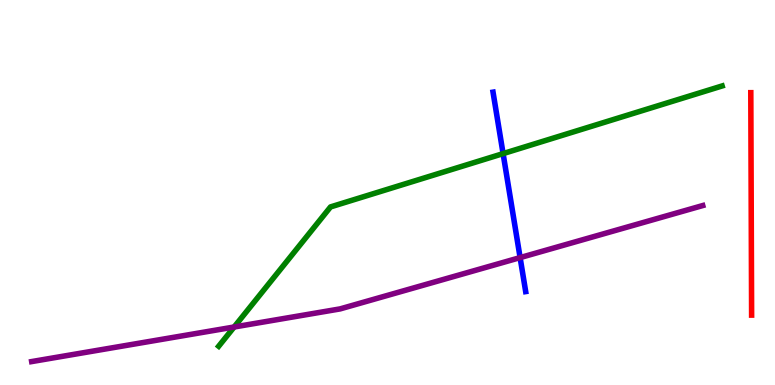[{'lines': ['blue', 'red'], 'intersections': []}, {'lines': ['green', 'red'], 'intersections': []}, {'lines': ['purple', 'red'], 'intersections': []}, {'lines': ['blue', 'green'], 'intersections': [{'x': 6.49, 'y': 6.01}]}, {'lines': ['blue', 'purple'], 'intersections': [{'x': 6.71, 'y': 3.31}]}, {'lines': ['green', 'purple'], 'intersections': [{'x': 3.02, 'y': 1.51}]}]